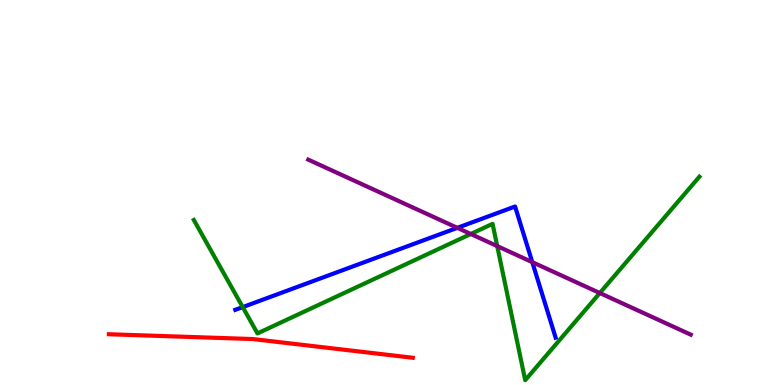[{'lines': ['blue', 'red'], 'intersections': []}, {'lines': ['green', 'red'], 'intersections': []}, {'lines': ['purple', 'red'], 'intersections': []}, {'lines': ['blue', 'green'], 'intersections': [{'x': 3.13, 'y': 2.02}]}, {'lines': ['blue', 'purple'], 'intersections': [{'x': 5.9, 'y': 4.08}, {'x': 6.87, 'y': 3.19}]}, {'lines': ['green', 'purple'], 'intersections': [{'x': 6.07, 'y': 3.92}, {'x': 6.42, 'y': 3.61}, {'x': 7.74, 'y': 2.39}]}]